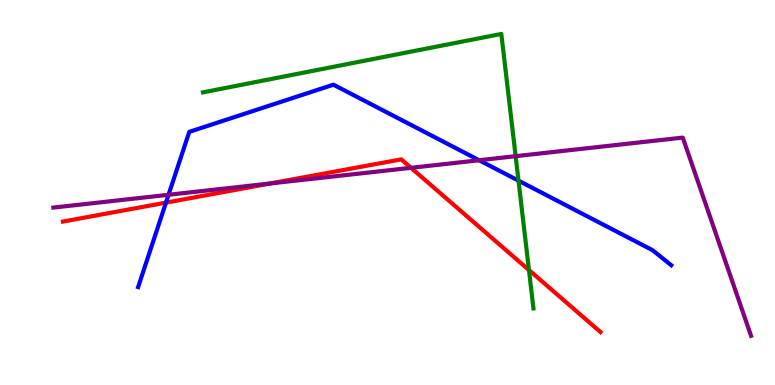[{'lines': ['blue', 'red'], 'intersections': [{'x': 2.14, 'y': 4.74}]}, {'lines': ['green', 'red'], 'intersections': [{'x': 6.83, 'y': 2.99}]}, {'lines': ['purple', 'red'], 'intersections': [{'x': 3.49, 'y': 5.23}, {'x': 5.3, 'y': 5.64}]}, {'lines': ['blue', 'green'], 'intersections': [{'x': 6.69, 'y': 5.31}]}, {'lines': ['blue', 'purple'], 'intersections': [{'x': 2.17, 'y': 4.94}, {'x': 6.18, 'y': 5.84}]}, {'lines': ['green', 'purple'], 'intersections': [{'x': 6.65, 'y': 5.94}]}]